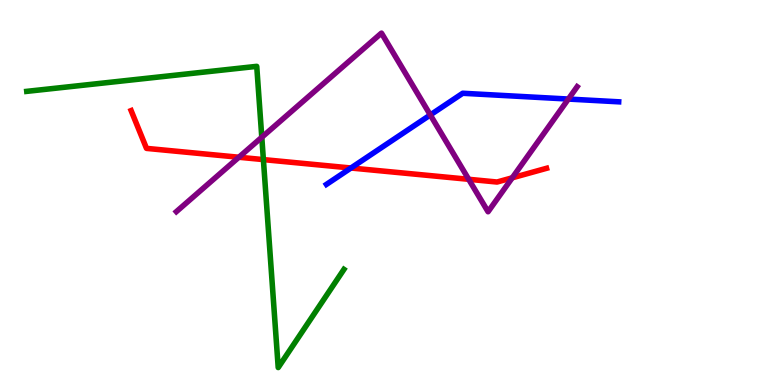[{'lines': ['blue', 'red'], 'intersections': [{'x': 4.53, 'y': 5.64}]}, {'lines': ['green', 'red'], 'intersections': [{'x': 3.4, 'y': 5.85}]}, {'lines': ['purple', 'red'], 'intersections': [{'x': 3.08, 'y': 5.92}, {'x': 6.05, 'y': 5.34}, {'x': 6.61, 'y': 5.38}]}, {'lines': ['blue', 'green'], 'intersections': []}, {'lines': ['blue', 'purple'], 'intersections': [{'x': 5.55, 'y': 7.01}, {'x': 7.33, 'y': 7.43}]}, {'lines': ['green', 'purple'], 'intersections': [{'x': 3.38, 'y': 6.43}]}]